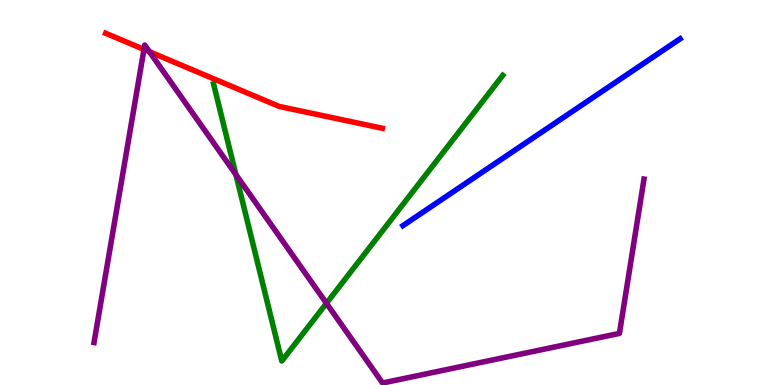[{'lines': ['blue', 'red'], 'intersections': []}, {'lines': ['green', 'red'], 'intersections': []}, {'lines': ['purple', 'red'], 'intersections': [{'x': 1.86, 'y': 8.72}, {'x': 1.93, 'y': 8.66}]}, {'lines': ['blue', 'green'], 'intersections': []}, {'lines': ['blue', 'purple'], 'intersections': []}, {'lines': ['green', 'purple'], 'intersections': [{'x': 3.04, 'y': 5.47}, {'x': 4.21, 'y': 2.12}]}]